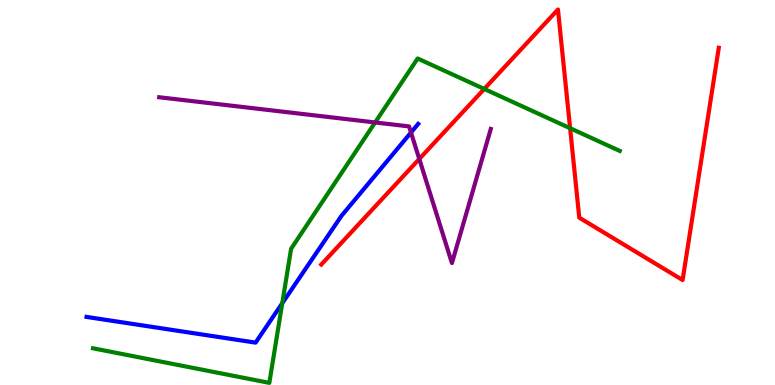[{'lines': ['blue', 'red'], 'intersections': []}, {'lines': ['green', 'red'], 'intersections': [{'x': 6.25, 'y': 7.69}, {'x': 7.36, 'y': 6.67}]}, {'lines': ['purple', 'red'], 'intersections': [{'x': 5.41, 'y': 5.87}]}, {'lines': ['blue', 'green'], 'intersections': [{'x': 3.64, 'y': 2.12}]}, {'lines': ['blue', 'purple'], 'intersections': [{'x': 5.3, 'y': 6.56}]}, {'lines': ['green', 'purple'], 'intersections': [{'x': 4.84, 'y': 6.82}]}]